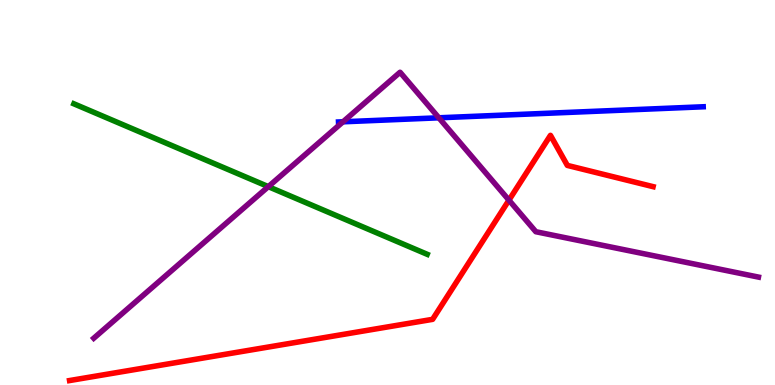[{'lines': ['blue', 'red'], 'intersections': []}, {'lines': ['green', 'red'], 'intersections': []}, {'lines': ['purple', 'red'], 'intersections': [{'x': 6.57, 'y': 4.8}]}, {'lines': ['blue', 'green'], 'intersections': []}, {'lines': ['blue', 'purple'], 'intersections': [{'x': 4.43, 'y': 6.84}, {'x': 5.66, 'y': 6.94}]}, {'lines': ['green', 'purple'], 'intersections': [{'x': 3.46, 'y': 5.15}]}]